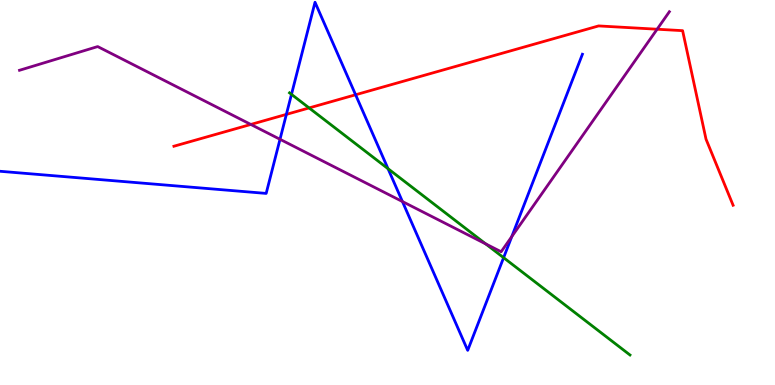[{'lines': ['blue', 'red'], 'intersections': [{'x': 3.7, 'y': 7.03}, {'x': 4.59, 'y': 7.54}]}, {'lines': ['green', 'red'], 'intersections': [{'x': 3.99, 'y': 7.2}]}, {'lines': ['purple', 'red'], 'intersections': [{'x': 3.24, 'y': 6.77}, {'x': 8.48, 'y': 9.24}]}, {'lines': ['blue', 'green'], 'intersections': [{'x': 3.76, 'y': 7.55}, {'x': 5.01, 'y': 5.62}, {'x': 6.5, 'y': 3.31}]}, {'lines': ['blue', 'purple'], 'intersections': [{'x': 3.61, 'y': 6.38}, {'x': 5.19, 'y': 4.77}, {'x': 6.6, 'y': 3.86}]}, {'lines': ['green', 'purple'], 'intersections': [{'x': 6.27, 'y': 3.67}]}]